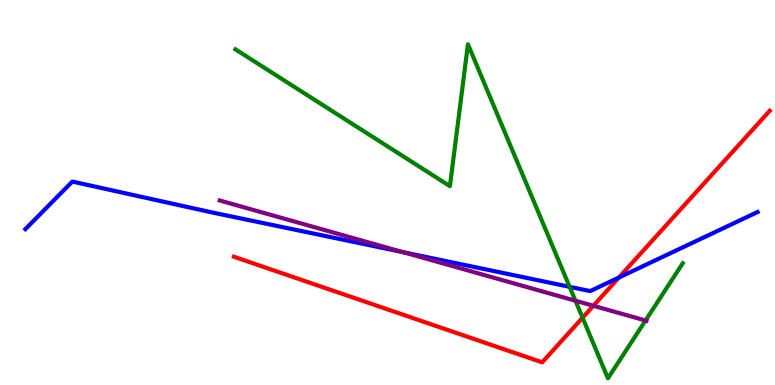[{'lines': ['blue', 'red'], 'intersections': [{'x': 7.99, 'y': 2.79}]}, {'lines': ['green', 'red'], 'intersections': [{'x': 7.52, 'y': 1.75}]}, {'lines': ['purple', 'red'], 'intersections': [{'x': 7.66, 'y': 2.06}]}, {'lines': ['blue', 'green'], 'intersections': [{'x': 7.35, 'y': 2.55}]}, {'lines': ['blue', 'purple'], 'intersections': [{'x': 5.2, 'y': 3.45}]}, {'lines': ['green', 'purple'], 'intersections': [{'x': 7.42, 'y': 2.19}, {'x': 8.33, 'y': 1.68}]}]